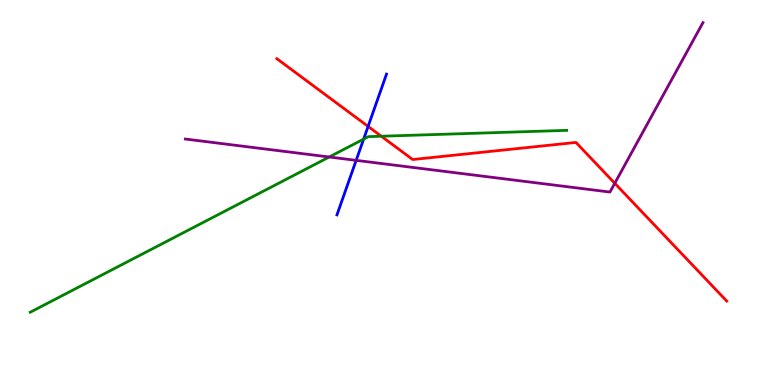[{'lines': ['blue', 'red'], 'intersections': [{'x': 4.75, 'y': 6.72}]}, {'lines': ['green', 'red'], 'intersections': [{'x': 4.92, 'y': 6.46}]}, {'lines': ['purple', 'red'], 'intersections': [{'x': 7.93, 'y': 5.24}]}, {'lines': ['blue', 'green'], 'intersections': [{'x': 4.69, 'y': 6.39}]}, {'lines': ['blue', 'purple'], 'intersections': [{'x': 4.6, 'y': 5.83}]}, {'lines': ['green', 'purple'], 'intersections': [{'x': 4.25, 'y': 5.92}]}]